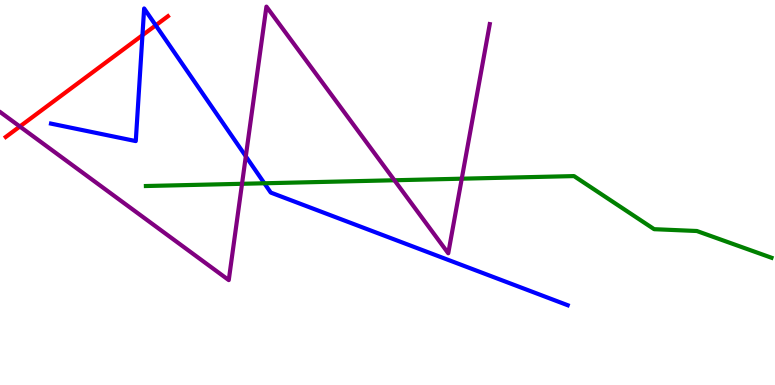[{'lines': ['blue', 'red'], 'intersections': [{'x': 1.84, 'y': 9.09}, {'x': 2.01, 'y': 9.34}]}, {'lines': ['green', 'red'], 'intersections': []}, {'lines': ['purple', 'red'], 'intersections': [{'x': 0.256, 'y': 6.71}]}, {'lines': ['blue', 'green'], 'intersections': [{'x': 3.41, 'y': 5.24}]}, {'lines': ['blue', 'purple'], 'intersections': [{'x': 3.17, 'y': 5.94}]}, {'lines': ['green', 'purple'], 'intersections': [{'x': 3.12, 'y': 5.23}, {'x': 5.09, 'y': 5.32}, {'x': 5.96, 'y': 5.36}]}]